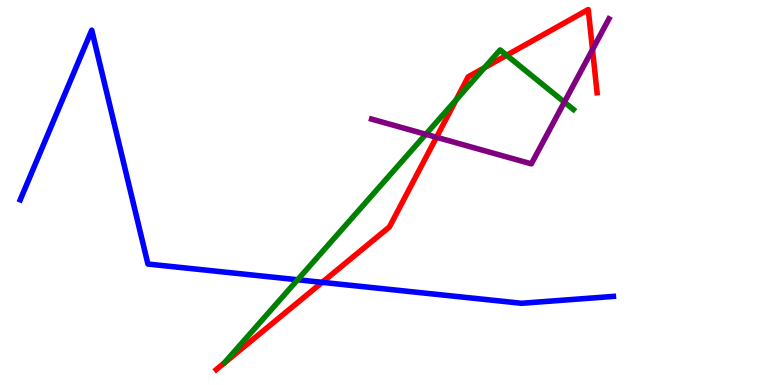[{'lines': ['blue', 'red'], 'intersections': [{'x': 4.16, 'y': 2.67}]}, {'lines': ['green', 'red'], 'intersections': [{'x': 5.89, 'y': 7.41}, {'x': 6.25, 'y': 8.24}, {'x': 6.54, 'y': 8.56}]}, {'lines': ['purple', 'red'], 'intersections': [{'x': 5.63, 'y': 6.43}, {'x': 7.65, 'y': 8.71}]}, {'lines': ['blue', 'green'], 'intersections': [{'x': 3.84, 'y': 2.73}]}, {'lines': ['blue', 'purple'], 'intersections': []}, {'lines': ['green', 'purple'], 'intersections': [{'x': 5.49, 'y': 6.51}, {'x': 7.28, 'y': 7.35}]}]